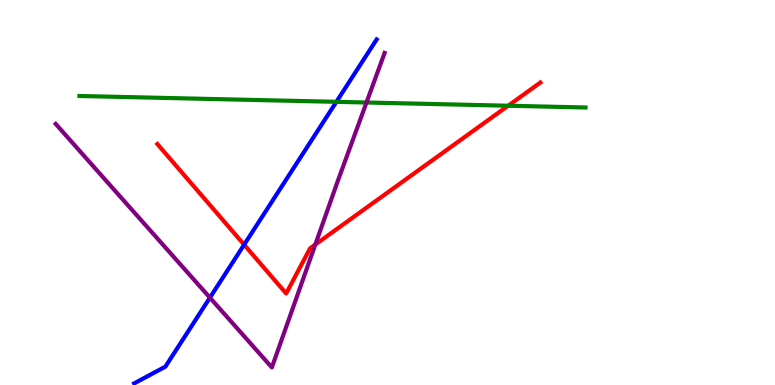[{'lines': ['blue', 'red'], 'intersections': [{'x': 3.15, 'y': 3.64}]}, {'lines': ['green', 'red'], 'intersections': [{'x': 6.56, 'y': 7.25}]}, {'lines': ['purple', 'red'], 'intersections': [{'x': 4.07, 'y': 3.65}]}, {'lines': ['blue', 'green'], 'intersections': [{'x': 4.34, 'y': 7.36}]}, {'lines': ['blue', 'purple'], 'intersections': [{'x': 2.71, 'y': 2.27}]}, {'lines': ['green', 'purple'], 'intersections': [{'x': 4.73, 'y': 7.34}]}]